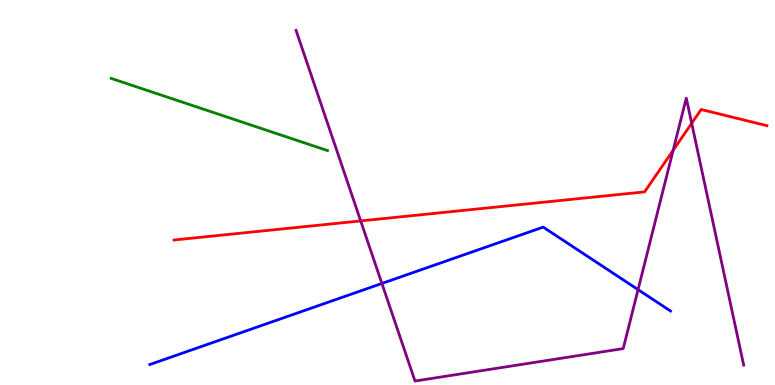[{'lines': ['blue', 'red'], 'intersections': []}, {'lines': ['green', 'red'], 'intersections': []}, {'lines': ['purple', 'red'], 'intersections': [{'x': 4.65, 'y': 4.26}, {'x': 8.69, 'y': 6.1}, {'x': 8.92, 'y': 6.8}]}, {'lines': ['blue', 'green'], 'intersections': []}, {'lines': ['blue', 'purple'], 'intersections': [{'x': 4.93, 'y': 2.64}, {'x': 8.23, 'y': 2.48}]}, {'lines': ['green', 'purple'], 'intersections': []}]